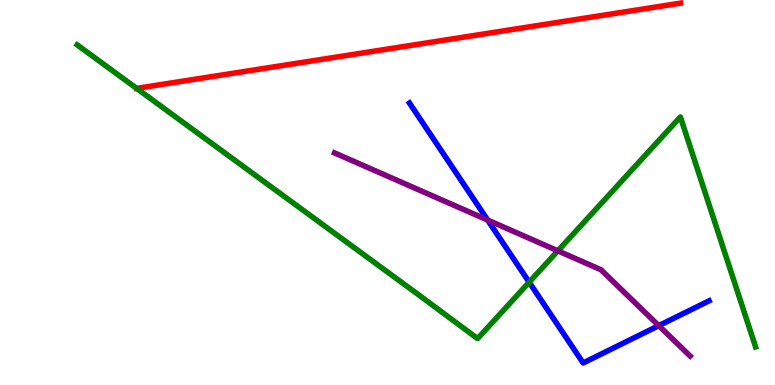[{'lines': ['blue', 'red'], 'intersections': []}, {'lines': ['green', 'red'], 'intersections': [{'x': 1.76, 'y': 7.7}]}, {'lines': ['purple', 'red'], 'intersections': []}, {'lines': ['blue', 'green'], 'intersections': [{'x': 6.83, 'y': 2.67}]}, {'lines': ['blue', 'purple'], 'intersections': [{'x': 6.29, 'y': 4.28}, {'x': 8.5, 'y': 1.54}]}, {'lines': ['green', 'purple'], 'intersections': [{'x': 7.2, 'y': 3.48}]}]